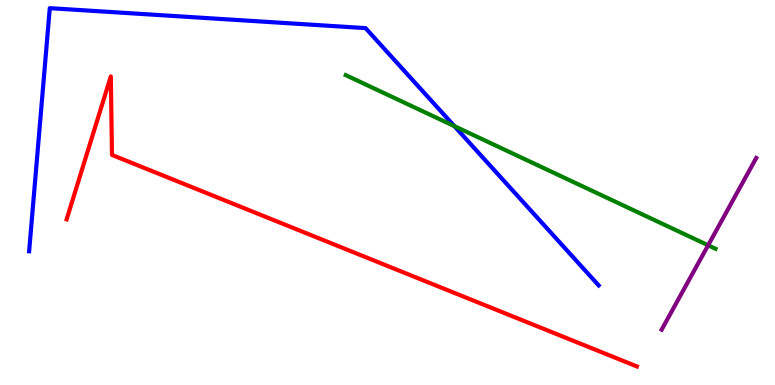[{'lines': ['blue', 'red'], 'intersections': []}, {'lines': ['green', 'red'], 'intersections': []}, {'lines': ['purple', 'red'], 'intersections': []}, {'lines': ['blue', 'green'], 'intersections': [{'x': 5.86, 'y': 6.72}]}, {'lines': ['blue', 'purple'], 'intersections': []}, {'lines': ['green', 'purple'], 'intersections': [{'x': 9.14, 'y': 3.63}]}]